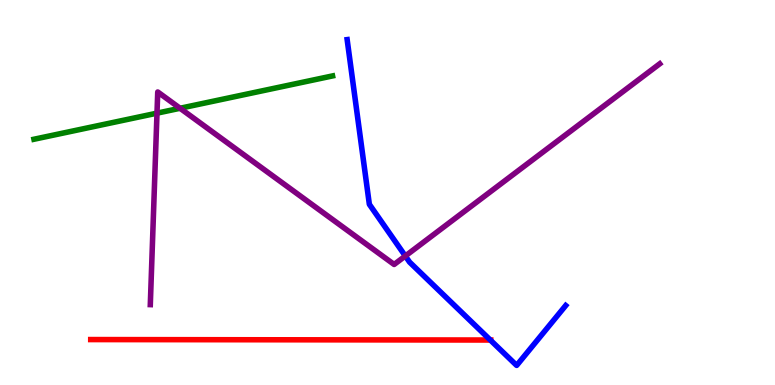[{'lines': ['blue', 'red'], 'intersections': [{'x': 6.33, 'y': 1.17}]}, {'lines': ['green', 'red'], 'intersections': []}, {'lines': ['purple', 'red'], 'intersections': []}, {'lines': ['blue', 'green'], 'intersections': []}, {'lines': ['blue', 'purple'], 'intersections': [{'x': 5.23, 'y': 3.35}]}, {'lines': ['green', 'purple'], 'intersections': [{'x': 2.03, 'y': 7.06}, {'x': 2.32, 'y': 7.19}]}]